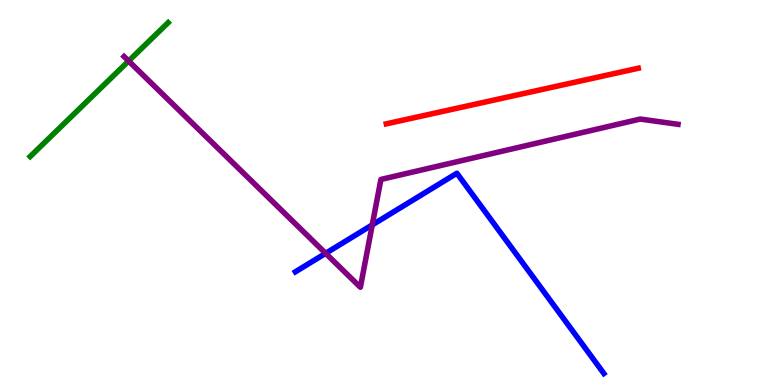[{'lines': ['blue', 'red'], 'intersections': []}, {'lines': ['green', 'red'], 'intersections': []}, {'lines': ['purple', 'red'], 'intersections': []}, {'lines': ['blue', 'green'], 'intersections': []}, {'lines': ['blue', 'purple'], 'intersections': [{'x': 4.2, 'y': 3.42}, {'x': 4.8, 'y': 4.16}]}, {'lines': ['green', 'purple'], 'intersections': [{'x': 1.66, 'y': 8.42}]}]